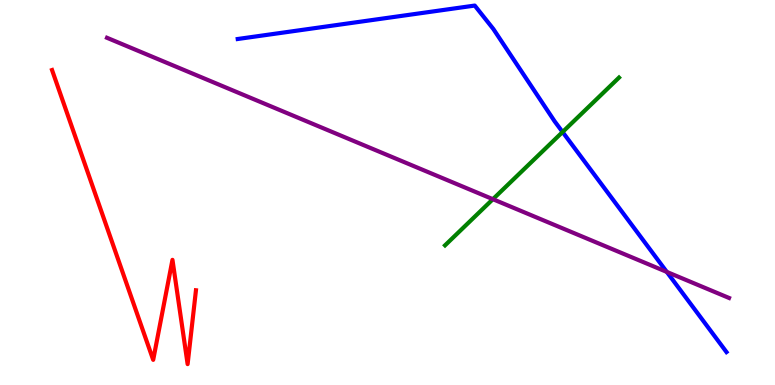[{'lines': ['blue', 'red'], 'intersections': []}, {'lines': ['green', 'red'], 'intersections': []}, {'lines': ['purple', 'red'], 'intersections': []}, {'lines': ['blue', 'green'], 'intersections': [{'x': 7.26, 'y': 6.57}]}, {'lines': ['blue', 'purple'], 'intersections': [{'x': 8.6, 'y': 2.94}]}, {'lines': ['green', 'purple'], 'intersections': [{'x': 6.36, 'y': 4.83}]}]